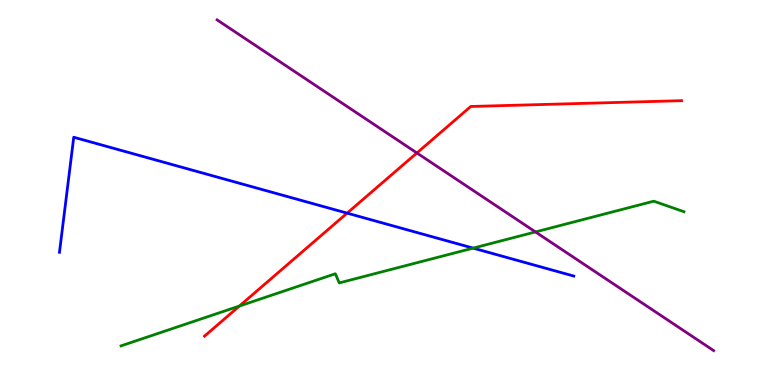[{'lines': ['blue', 'red'], 'intersections': [{'x': 4.48, 'y': 4.46}]}, {'lines': ['green', 'red'], 'intersections': [{'x': 3.09, 'y': 2.05}]}, {'lines': ['purple', 'red'], 'intersections': [{'x': 5.38, 'y': 6.03}]}, {'lines': ['blue', 'green'], 'intersections': [{'x': 6.11, 'y': 3.56}]}, {'lines': ['blue', 'purple'], 'intersections': []}, {'lines': ['green', 'purple'], 'intersections': [{'x': 6.91, 'y': 3.98}]}]